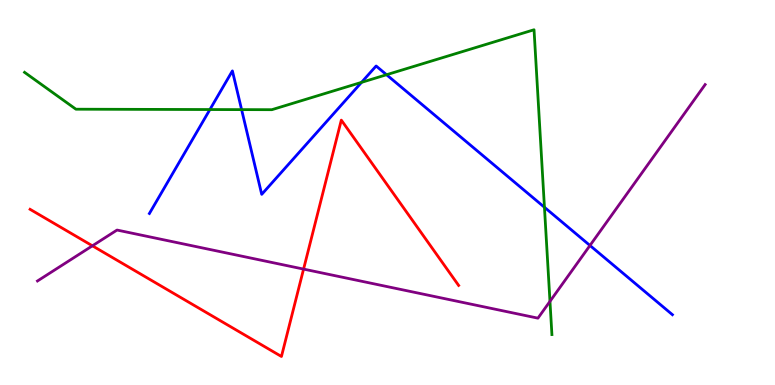[{'lines': ['blue', 'red'], 'intersections': []}, {'lines': ['green', 'red'], 'intersections': []}, {'lines': ['purple', 'red'], 'intersections': [{'x': 1.19, 'y': 3.62}, {'x': 3.92, 'y': 3.01}]}, {'lines': ['blue', 'green'], 'intersections': [{'x': 2.71, 'y': 7.15}, {'x': 3.12, 'y': 7.15}, {'x': 4.67, 'y': 7.86}, {'x': 4.99, 'y': 8.06}, {'x': 7.03, 'y': 4.62}]}, {'lines': ['blue', 'purple'], 'intersections': [{'x': 7.61, 'y': 3.62}]}, {'lines': ['green', 'purple'], 'intersections': [{'x': 7.1, 'y': 2.17}]}]